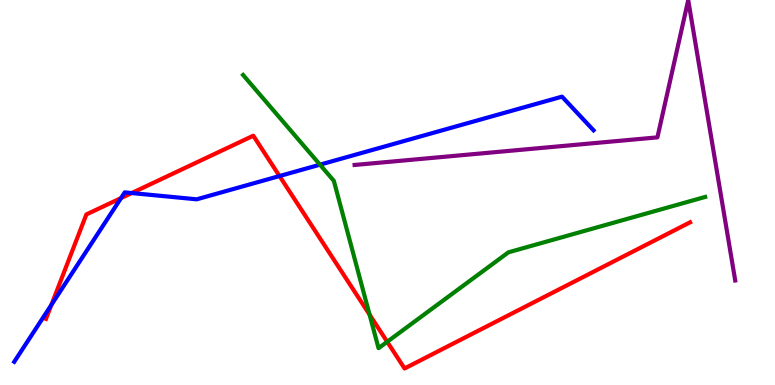[{'lines': ['blue', 'red'], 'intersections': [{'x': 0.663, 'y': 2.08}, {'x': 1.56, 'y': 4.85}, {'x': 1.7, 'y': 4.99}, {'x': 3.61, 'y': 5.43}]}, {'lines': ['green', 'red'], 'intersections': [{'x': 4.77, 'y': 1.83}, {'x': 5.0, 'y': 1.12}]}, {'lines': ['purple', 'red'], 'intersections': []}, {'lines': ['blue', 'green'], 'intersections': [{'x': 4.13, 'y': 5.72}]}, {'lines': ['blue', 'purple'], 'intersections': []}, {'lines': ['green', 'purple'], 'intersections': []}]